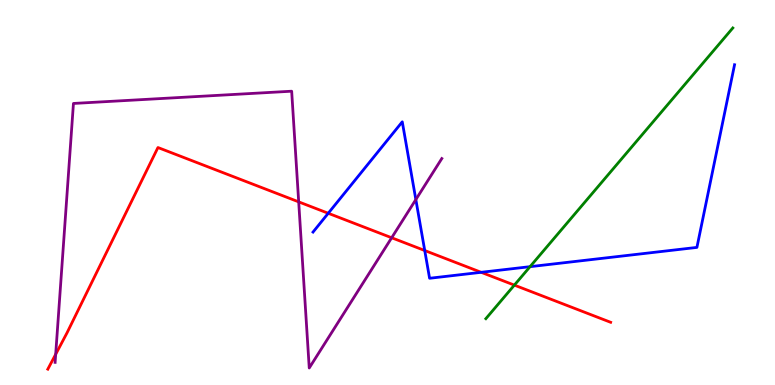[{'lines': ['blue', 'red'], 'intersections': [{'x': 4.24, 'y': 4.46}, {'x': 5.48, 'y': 3.49}, {'x': 6.21, 'y': 2.93}]}, {'lines': ['green', 'red'], 'intersections': [{'x': 6.64, 'y': 2.59}]}, {'lines': ['purple', 'red'], 'intersections': [{'x': 0.719, 'y': 0.798}, {'x': 3.85, 'y': 4.76}, {'x': 5.05, 'y': 3.82}]}, {'lines': ['blue', 'green'], 'intersections': [{'x': 6.84, 'y': 3.07}]}, {'lines': ['blue', 'purple'], 'intersections': [{'x': 5.37, 'y': 4.82}]}, {'lines': ['green', 'purple'], 'intersections': []}]